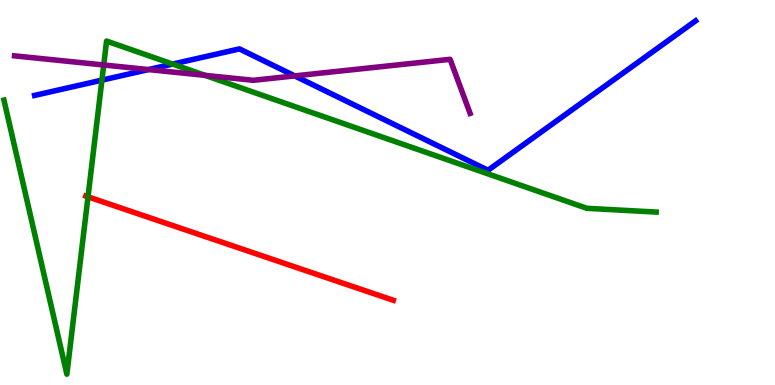[{'lines': ['blue', 'red'], 'intersections': []}, {'lines': ['green', 'red'], 'intersections': [{'x': 1.14, 'y': 4.89}]}, {'lines': ['purple', 'red'], 'intersections': []}, {'lines': ['blue', 'green'], 'intersections': [{'x': 1.32, 'y': 7.92}, {'x': 2.23, 'y': 8.34}]}, {'lines': ['blue', 'purple'], 'intersections': [{'x': 1.92, 'y': 8.19}, {'x': 3.8, 'y': 8.03}]}, {'lines': ['green', 'purple'], 'intersections': [{'x': 1.34, 'y': 8.31}, {'x': 2.65, 'y': 8.04}]}]